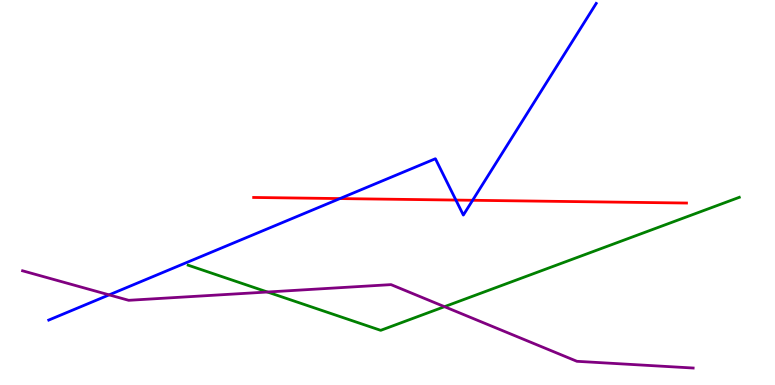[{'lines': ['blue', 'red'], 'intersections': [{'x': 4.39, 'y': 4.84}, {'x': 5.88, 'y': 4.8}, {'x': 6.1, 'y': 4.8}]}, {'lines': ['green', 'red'], 'intersections': []}, {'lines': ['purple', 'red'], 'intersections': []}, {'lines': ['blue', 'green'], 'intersections': []}, {'lines': ['blue', 'purple'], 'intersections': [{'x': 1.41, 'y': 2.34}]}, {'lines': ['green', 'purple'], 'intersections': [{'x': 3.45, 'y': 2.42}, {'x': 5.74, 'y': 2.03}]}]